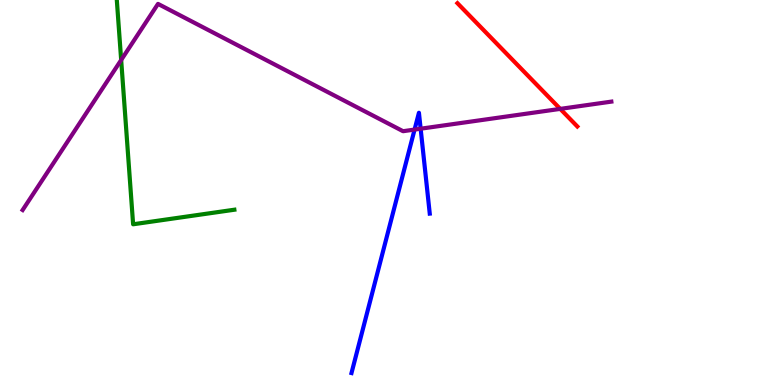[{'lines': ['blue', 'red'], 'intersections': []}, {'lines': ['green', 'red'], 'intersections': []}, {'lines': ['purple', 'red'], 'intersections': [{'x': 7.23, 'y': 7.17}]}, {'lines': ['blue', 'green'], 'intersections': []}, {'lines': ['blue', 'purple'], 'intersections': [{'x': 5.35, 'y': 6.63}, {'x': 5.43, 'y': 6.66}]}, {'lines': ['green', 'purple'], 'intersections': [{'x': 1.56, 'y': 8.44}]}]